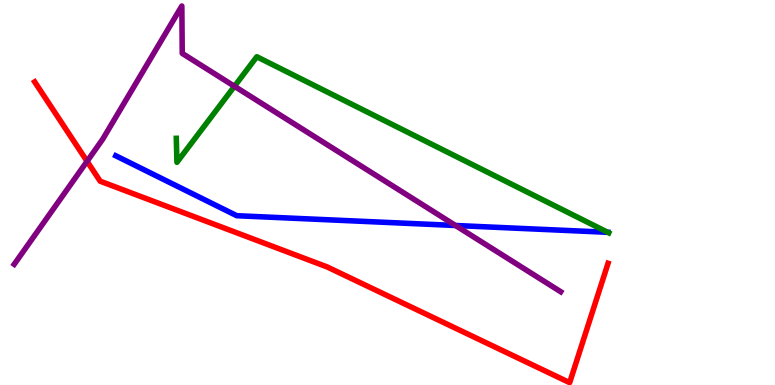[{'lines': ['blue', 'red'], 'intersections': []}, {'lines': ['green', 'red'], 'intersections': []}, {'lines': ['purple', 'red'], 'intersections': [{'x': 1.12, 'y': 5.81}]}, {'lines': ['blue', 'green'], 'intersections': [{'x': 7.84, 'y': 3.97}]}, {'lines': ['blue', 'purple'], 'intersections': [{'x': 5.88, 'y': 4.14}]}, {'lines': ['green', 'purple'], 'intersections': [{'x': 3.03, 'y': 7.76}]}]